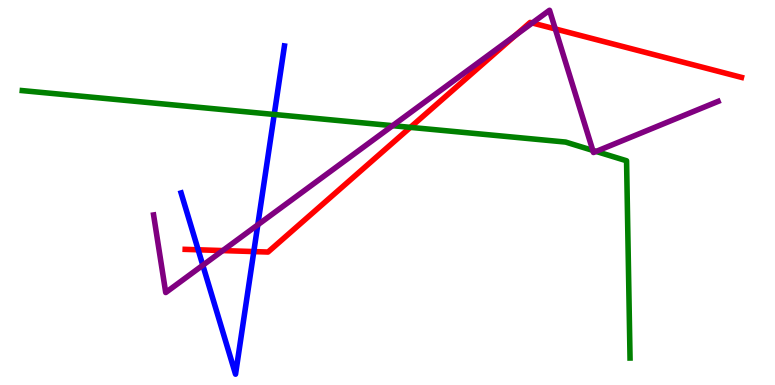[{'lines': ['blue', 'red'], 'intersections': [{'x': 2.56, 'y': 3.51}, {'x': 3.27, 'y': 3.47}]}, {'lines': ['green', 'red'], 'intersections': [{'x': 5.3, 'y': 6.69}]}, {'lines': ['purple', 'red'], 'intersections': [{'x': 2.87, 'y': 3.49}, {'x': 6.65, 'y': 9.08}, {'x': 6.87, 'y': 9.4}, {'x': 7.16, 'y': 9.25}]}, {'lines': ['blue', 'green'], 'intersections': [{'x': 3.54, 'y': 7.03}]}, {'lines': ['blue', 'purple'], 'intersections': [{'x': 2.62, 'y': 3.11}, {'x': 3.33, 'y': 4.16}]}, {'lines': ['green', 'purple'], 'intersections': [{'x': 5.07, 'y': 6.74}, {'x': 7.65, 'y': 6.09}, {'x': 7.69, 'y': 6.07}]}]